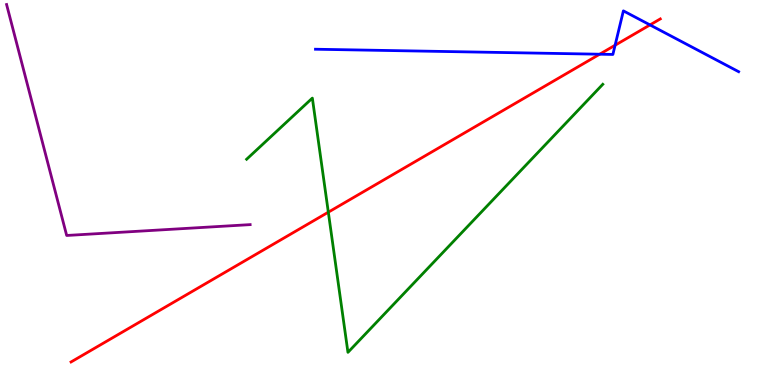[{'lines': ['blue', 'red'], 'intersections': [{'x': 7.74, 'y': 8.59}, {'x': 7.94, 'y': 8.83}, {'x': 8.39, 'y': 9.35}]}, {'lines': ['green', 'red'], 'intersections': [{'x': 4.24, 'y': 4.49}]}, {'lines': ['purple', 'red'], 'intersections': []}, {'lines': ['blue', 'green'], 'intersections': []}, {'lines': ['blue', 'purple'], 'intersections': []}, {'lines': ['green', 'purple'], 'intersections': []}]